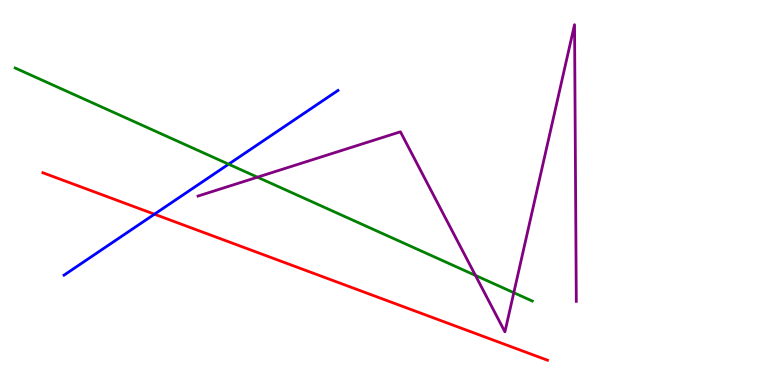[{'lines': ['blue', 'red'], 'intersections': [{'x': 1.99, 'y': 4.44}]}, {'lines': ['green', 'red'], 'intersections': []}, {'lines': ['purple', 'red'], 'intersections': []}, {'lines': ['blue', 'green'], 'intersections': [{'x': 2.95, 'y': 5.74}]}, {'lines': ['blue', 'purple'], 'intersections': []}, {'lines': ['green', 'purple'], 'intersections': [{'x': 3.32, 'y': 5.4}, {'x': 6.13, 'y': 2.85}, {'x': 6.63, 'y': 2.4}]}]